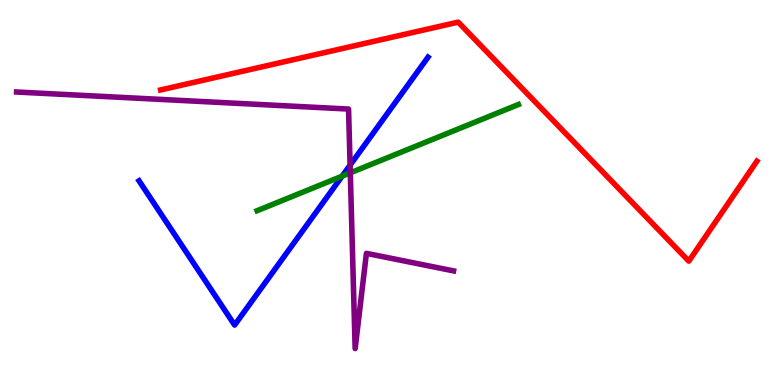[{'lines': ['blue', 'red'], 'intersections': []}, {'lines': ['green', 'red'], 'intersections': []}, {'lines': ['purple', 'red'], 'intersections': []}, {'lines': ['blue', 'green'], 'intersections': [{'x': 4.41, 'y': 5.42}]}, {'lines': ['blue', 'purple'], 'intersections': [{'x': 4.52, 'y': 5.71}]}, {'lines': ['green', 'purple'], 'intersections': [{'x': 4.52, 'y': 5.51}]}]